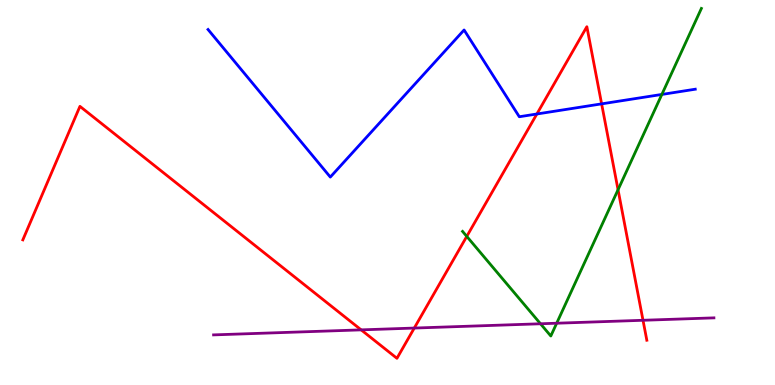[{'lines': ['blue', 'red'], 'intersections': [{'x': 6.93, 'y': 7.04}, {'x': 7.76, 'y': 7.3}]}, {'lines': ['green', 'red'], 'intersections': [{'x': 6.02, 'y': 3.86}, {'x': 7.97, 'y': 5.07}]}, {'lines': ['purple', 'red'], 'intersections': [{'x': 4.66, 'y': 1.43}, {'x': 5.35, 'y': 1.48}, {'x': 8.3, 'y': 1.68}]}, {'lines': ['blue', 'green'], 'intersections': [{'x': 8.54, 'y': 7.55}]}, {'lines': ['blue', 'purple'], 'intersections': []}, {'lines': ['green', 'purple'], 'intersections': [{'x': 6.97, 'y': 1.59}, {'x': 7.18, 'y': 1.6}]}]